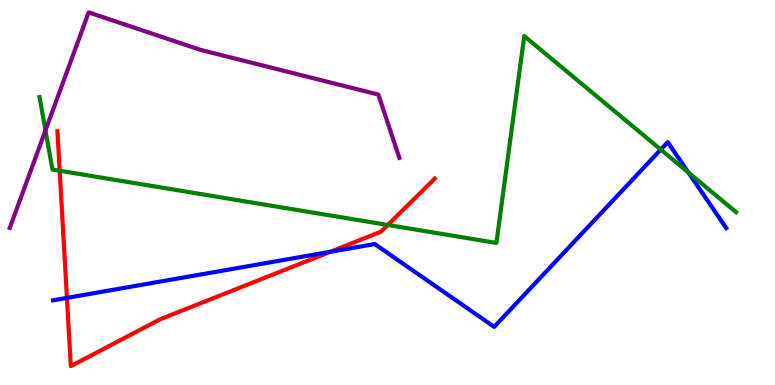[{'lines': ['blue', 'red'], 'intersections': [{'x': 0.864, 'y': 2.26}, {'x': 4.26, 'y': 3.46}]}, {'lines': ['green', 'red'], 'intersections': [{'x': 0.77, 'y': 5.57}, {'x': 5.0, 'y': 4.16}]}, {'lines': ['purple', 'red'], 'intersections': []}, {'lines': ['blue', 'green'], 'intersections': [{'x': 8.53, 'y': 6.12}, {'x': 8.88, 'y': 5.52}]}, {'lines': ['blue', 'purple'], 'intersections': []}, {'lines': ['green', 'purple'], 'intersections': [{'x': 0.587, 'y': 6.61}]}]